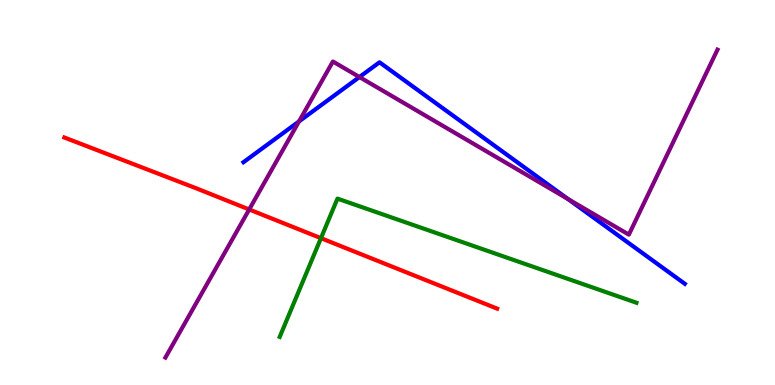[{'lines': ['blue', 'red'], 'intersections': []}, {'lines': ['green', 'red'], 'intersections': [{'x': 4.14, 'y': 3.81}]}, {'lines': ['purple', 'red'], 'intersections': [{'x': 3.22, 'y': 4.56}]}, {'lines': ['blue', 'green'], 'intersections': []}, {'lines': ['blue', 'purple'], 'intersections': [{'x': 3.86, 'y': 6.85}, {'x': 4.64, 'y': 8.0}, {'x': 7.33, 'y': 4.83}]}, {'lines': ['green', 'purple'], 'intersections': []}]